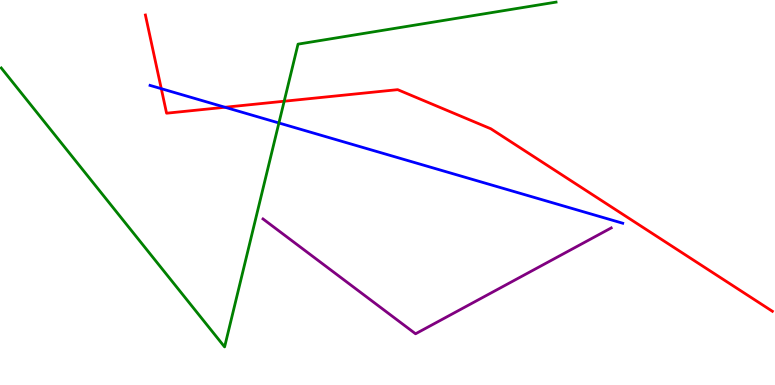[{'lines': ['blue', 'red'], 'intersections': [{'x': 2.08, 'y': 7.7}, {'x': 2.9, 'y': 7.21}]}, {'lines': ['green', 'red'], 'intersections': [{'x': 3.67, 'y': 7.37}]}, {'lines': ['purple', 'red'], 'intersections': []}, {'lines': ['blue', 'green'], 'intersections': [{'x': 3.6, 'y': 6.81}]}, {'lines': ['blue', 'purple'], 'intersections': []}, {'lines': ['green', 'purple'], 'intersections': []}]